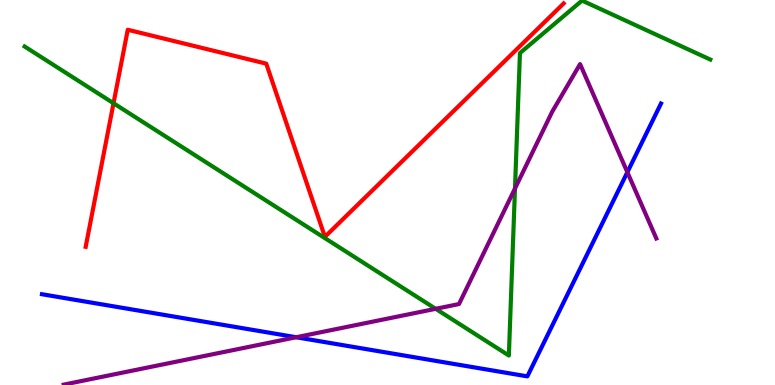[{'lines': ['blue', 'red'], 'intersections': []}, {'lines': ['green', 'red'], 'intersections': [{'x': 1.46, 'y': 7.32}]}, {'lines': ['purple', 'red'], 'intersections': []}, {'lines': ['blue', 'green'], 'intersections': []}, {'lines': ['blue', 'purple'], 'intersections': [{'x': 3.82, 'y': 1.24}, {'x': 8.09, 'y': 5.53}]}, {'lines': ['green', 'purple'], 'intersections': [{'x': 5.62, 'y': 1.98}, {'x': 6.64, 'y': 5.1}]}]